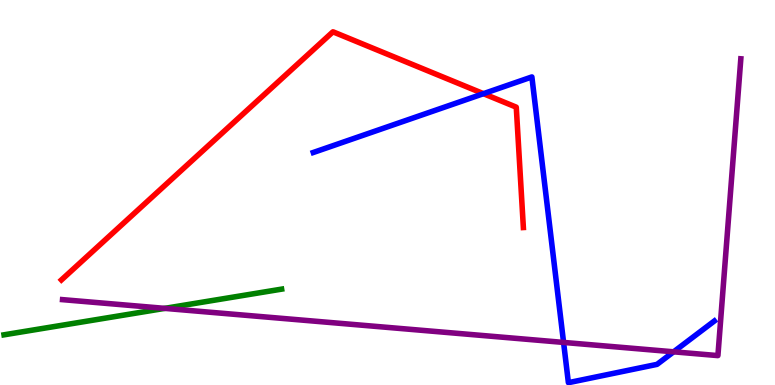[{'lines': ['blue', 'red'], 'intersections': [{'x': 6.24, 'y': 7.57}]}, {'lines': ['green', 'red'], 'intersections': []}, {'lines': ['purple', 'red'], 'intersections': []}, {'lines': ['blue', 'green'], 'intersections': []}, {'lines': ['blue', 'purple'], 'intersections': [{'x': 7.27, 'y': 1.11}, {'x': 8.69, 'y': 0.862}]}, {'lines': ['green', 'purple'], 'intersections': [{'x': 2.13, 'y': 1.99}]}]